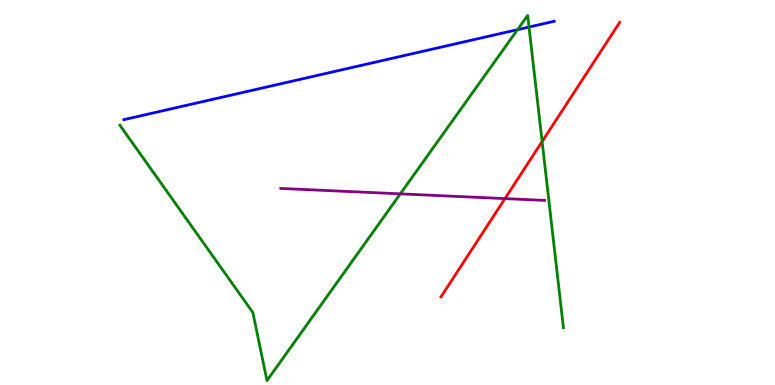[{'lines': ['blue', 'red'], 'intersections': []}, {'lines': ['green', 'red'], 'intersections': [{'x': 7.0, 'y': 6.32}]}, {'lines': ['purple', 'red'], 'intersections': [{'x': 6.52, 'y': 4.84}]}, {'lines': ['blue', 'green'], 'intersections': [{'x': 6.68, 'y': 9.23}, {'x': 6.83, 'y': 9.3}]}, {'lines': ['blue', 'purple'], 'intersections': []}, {'lines': ['green', 'purple'], 'intersections': [{'x': 5.17, 'y': 4.96}]}]